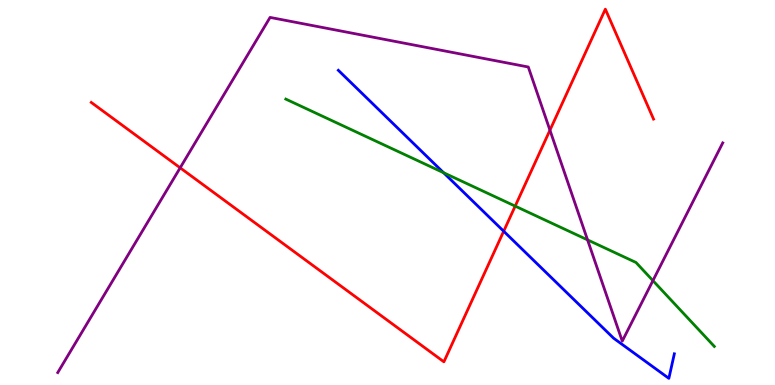[{'lines': ['blue', 'red'], 'intersections': [{'x': 6.5, 'y': 3.99}]}, {'lines': ['green', 'red'], 'intersections': [{'x': 6.65, 'y': 4.65}]}, {'lines': ['purple', 'red'], 'intersections': [{'x': 2.32, 'y': 5.64}, {'x': 7.1, 'y': 6.62}]}, {'lines': ['blue', 'green'], 'intersections': [{'x': 5.72, 'y': 5.51}]}, {'lines': ['blue', 'purple'], 'intersections': []}, {'lines': ['green', 'purple'], 'intersections': [{'x': 7.58, 'y': 3.77}, {'x': 8.42, 'y': 2.71}]}]